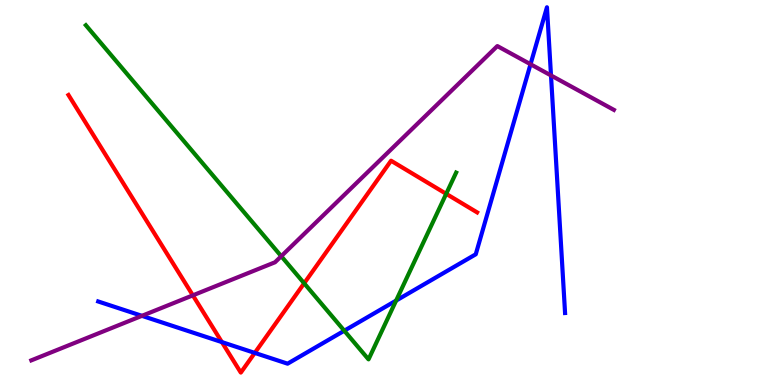[{'lines': ['blue', 'red'], 'intersections': [{'x': 2.86, 'y': 1.11}, {'x': 3.29, 'y': 0.834}]}, {'lines': ['green', 'red'], 'intersections': [{'x': 3.92, 'y': 2.64}, {'x': 5.76, 'y': 4.97}]}, {'lines': ['purple', 'red'], 'intersections': [{'x': 2.49, 'y': 2.33}]}, {'lines': ['blue', 'green'], 'intersections': [{'x': 4.44, 'y': 1.41}, {'x': 5.11, 'y': 2.19}]}, {'lines': ['blue', 'purple'], 'intersections': [{'x': 1.83, 'y': 1.8}, {'x': 6.85, 'y': 8.33}, {'x': 7.11, 'y': 8.04}]}, {'lines': ['green', 'purple'], 'intersections': [{'x': 3.63, 'y': 3.35}]}]